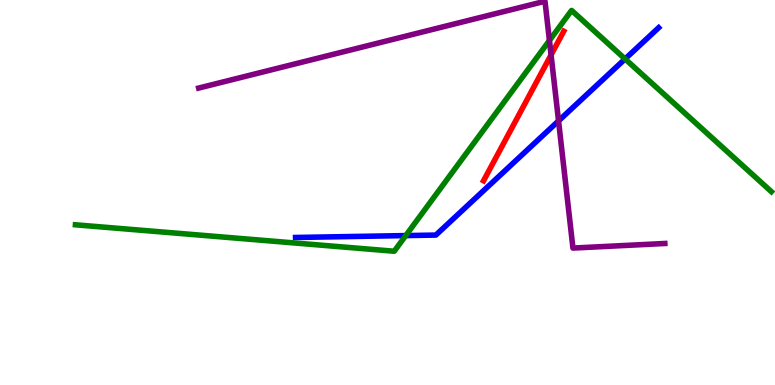[{'lines': ['blue', 'red'], 'intersections': []}, {'lines': ['green', 'red'], 'intersections': []}, {'lines': ['purple', 'red'], 'intersections': [{'x': 7.11, 'y': 8.57}]}, {'lines': ['blue', 'green'], 'intersections': [{'x': 5.24, 'y': 3.88}, {'x': 8.07, 'y': 8.47}]}, {'lines': ['blue', 'purple'], 'intersections': [{'x': 7.21, 'y': 6.86}]}, {'lines': ['green', 'purple'], 'intersections': [{'x': 7.09, 'y': 8.95}]}]